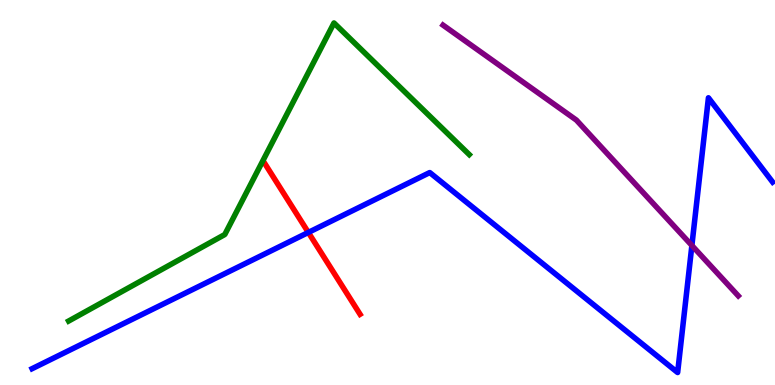[{'lines': ['blue', 'red'], 'intersections': [{'x': 3.98, 'y': 3.96}]}, {'lines': ['green', 'red'], 'intersections': []}, {'lines': ['purple', 'red'], 'intersections': []}, {'lines': ['blue', 'green'], 'intersections': []}, {'lines': ['blue', 'purple'], 'intersections': [{'x': 8.93, 'y': 3.62}]}, {'lines': ['green', 'purple'], 'intersections': []}]